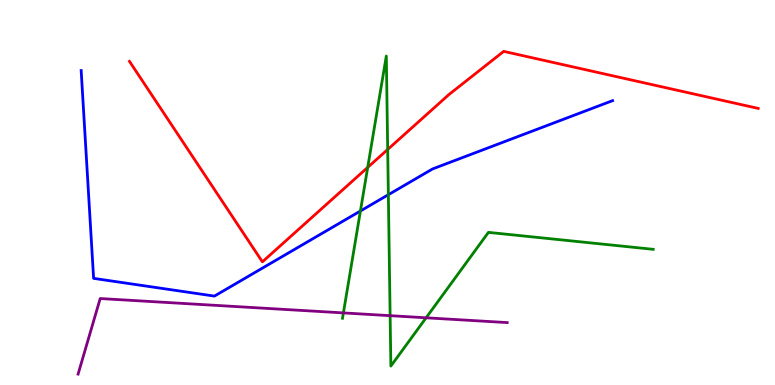[{'lines': ['blue', 'red'], 'intersections': []}, {'lines': ['green', 'red'], 'intersections': [{'x': 4.74, 'y': 5.65}, {'x': 5.0, 'y': 6.12}]}, {'lines': ['purple', 'red'], 'intersections': []}, {'lines': ['blue', 'green'], 'intersections': [{'x': 4.65, 'y': 4.52}, {'x': 5.01, 'y': 4.94}]}, {'lines': ['blue', 'purple'], 'intersections': []}, {'lines': ['green', 'purple'], 'intersections': [{'x': 4.43, 'y': 1.87}, {'x': 5.03, 'y': 1.8}, {'x': 5.5, 'y': 1.75}]}]